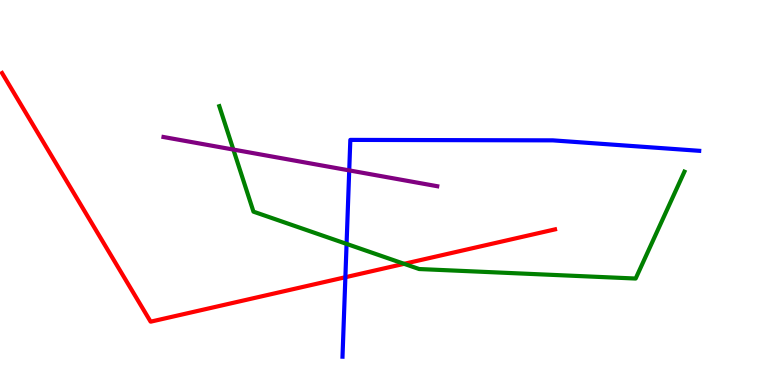[{'lines': ['blue', 'red'], 'intersections': [{'x': 4.46, 'y': 2.8}]}, {'lines': ['green', 'red'], 'intersections': [{'x': 5.21, 'y': 3.15}]}, {'lines': ['purple', 'red'], 'intersections': []}, {'lines': ['blue', 'green'], 'intersections': [{'x': 4.47, 'y': 3.66}]}, {'lines': ['blue', 'purple'], 'intersections': [{'x': 4.51, 'y': 5.57}]}, {'lines': ['green', 'purple'], 'intersections': [{'x': 3.01, 'y': 6.12}]}]